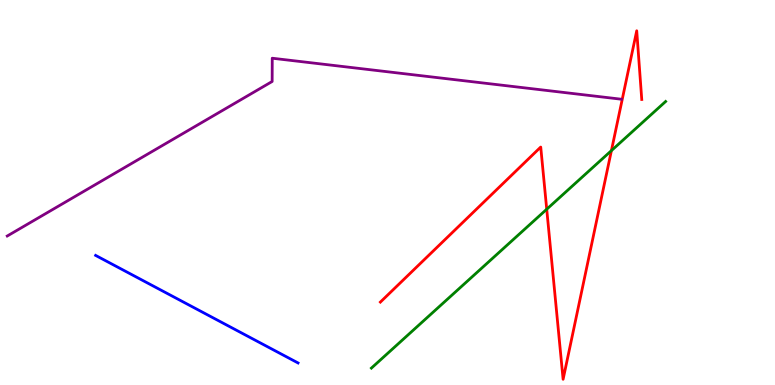[{'lines': ['blue', 'red'], 'intersections': []}, {'lines': ['green', 'red'], 'intersections': [{'x': 7.05, 'y': 4.57}, {'x': 7.89, 'y': 6.09}]}, {'lines': ['purple', 'red'], 'intersections': []}, {'lines': ['blue', 'green'], 'intersections': []}, {'lines': ['blue', 'purple'], 'intersections': []}, {'lines': ['green', 'purple'], 'intersections': []}]